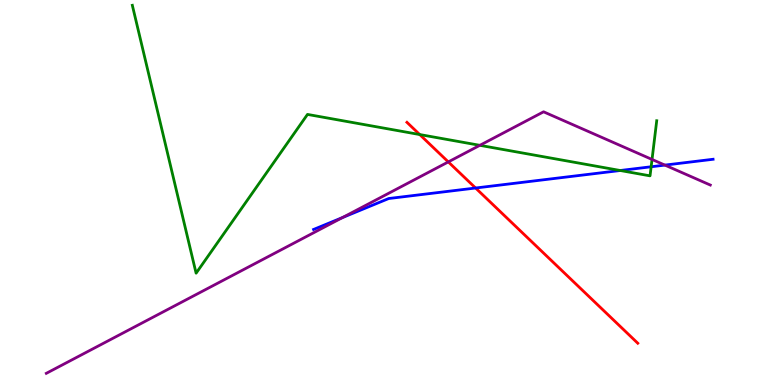[{'lines': ['blue', 'red'], 'intersections': [{'x': 6.14, 'y': 5.12}]}, {'lines': ['green', 'red'], 'intersections': [{'x': 5.42, 'y': 6.51}]}, {'lines': ['purple', 'red'], 'intersections': [{'x': 5.78, 'y': 5.79}]}, {'lines': ['blue', 'green'], 'intersections': [{'x': 8.0, 'y': 5.57}, {'x': 8.4, 'y': 5.67}]}, {'lines': ['blue', 'purple'], 'intersections': [{'x': 4.42, 'y': 4.35}, {'x': 8.58, 'y': 5.71}]}, {'lines': ['green', 'purple'], 'intersections': [{'x': 6.19, 'y': 6.23}, {'x': 8.41, 'y': 5.86}]}]